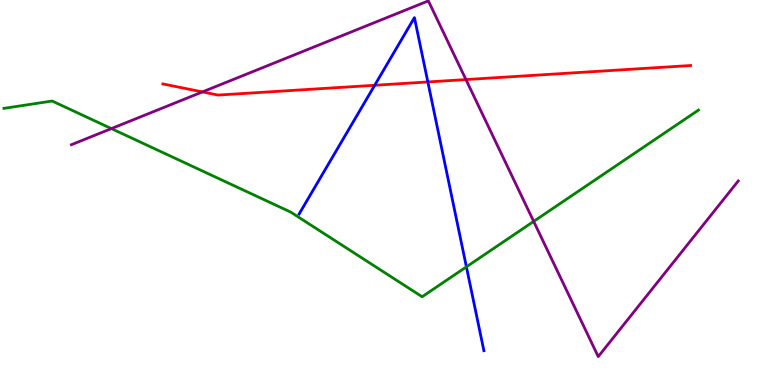[{'lines': ['blue', 'red'], 'intersections': [{'x': 4.83, 'y': 7.79}, {'x': 5.52, 'y': 7.87}]}, {'lines': ['green', 'red'], 'intersections': []}, {'lines': ['purple', 'red'], 'intersections': [{'x': 2.61, 'y': 7.61}, {'x': 6.01, 'y': 7.93}]}, {'lines': ['blue', 'green'], 'intersections': [{'x': 6.02, 'y': 3.07}]}, {'lines': ['blue', 'purple'], 'intersections': []}, {'lines': ['green', 'purple'], 'intersections': [{'x': 1.44, 'y': 6.66}, {'x': 6.89, 'y': 4.25}]}]